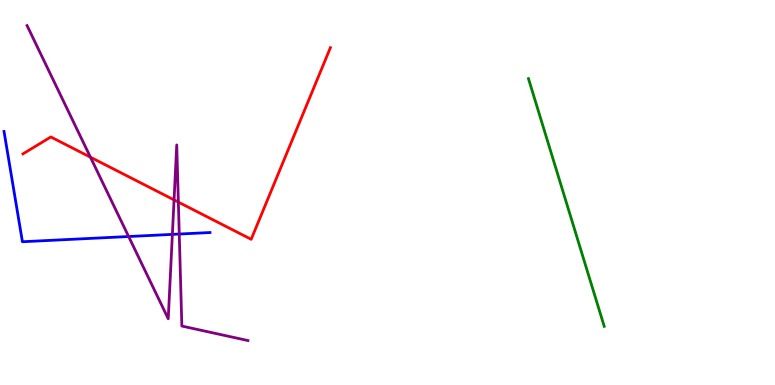[{'lines': ['blue', 'red'], 'intersections': []}, {'lines': ['green', 'red'], 'intersections': []}, {'lines': ['purple', 'red'], 'intersections': [{'x': 1.17, 'y': 5.92}, {'x': 2.25, 'y': 4.81}, {'x': 2.3, 'y': 4.75}]}, {'lines': ['blue', 'green'], 'intersections': []}, {'lines': ['blue', 'purple'], 'intersections': [{'x': 1.66, 'y': 3.86}, {'x': 2.22, 'y': 3.91}, {'x': 2.31, 'y': 3.92}]}, {'lines': ['green', 'purple'], 'intersections': []}]